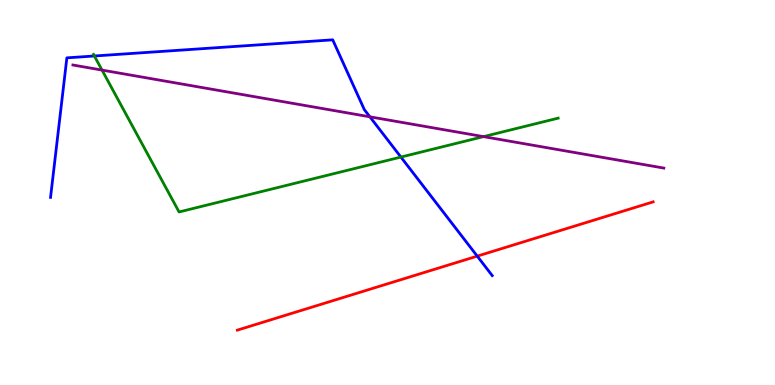[{'lines': ['blue', 'red'], 'intersections': [{'x': 6.16, 'y': 3.35}]}, {'lines': ['green', 'red'], 'intersections': []}, {'lines': ['purple', 'red'], 'intersections': []}, {'lines': ['blue', 'green'], 'intersections': [{'x': 1.22, 'y': 8.55}, {'x': 5.17, 'y': 5.92}]}, {'lines': ['blue', 'purple'], 'intersections': [{'x': 4.77, 'y': 6.97}]}, {'lines': ['green', 'purple'], 'intersections': [{'x': 1.32, 'y': 8.18}, {'x': 6.24, 'y': 6.45}]}]